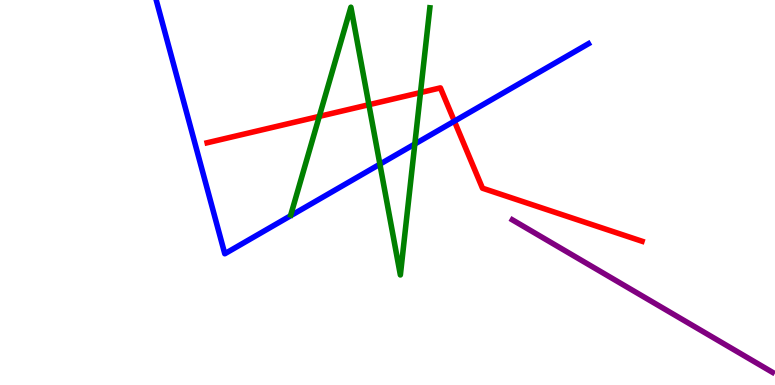[{'lines': ['blue', 'red'], 'intersections': [{'x': 5.86, 'y': 6.85}]}, {'lines': ['green', 'red'], 'intersections': [{'x': 4.12, 'y': 6.98}, {'x': 4.76, 'y': 7.28}, {'x': 5.43, 'y': 7.6}]}, {'lines': ['purple', 'red'], 'intersections': []}, {'lines': ['blue', 'green'], 'intersections': [{'x': 4.9, 'y': 5.74}, {'x': 5.35, 'y': 6.26}]}, {'lines': ['blue', 'purple'], 'intersections': []}, {'lines': ['green', 'purple'], 'intersections': []}]